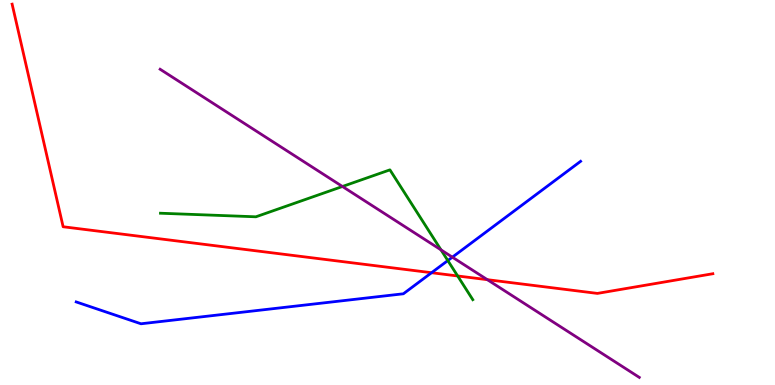[{'lines': ['blue', 'red'], 'intersections': [{'x': 5.57, 'y': 2.92}]}, {'lines': ['green', 'red'], 'intersections': [{'x': 5.91, 'y': 2.83}]}, {'lines': ['purple', 'red'], 'intersections': [{'x': 6.29, 'y': 2.74}]}, {'lines': ['blue', 'green'], 'intersections': [{'x': 5.78, 'y': 3.23}]}, {'lines': ['blue', 'purple'], 'intersections': [{'x': 5.84, 'y': 3.32}]}, {'lines': ['green', 'purple'], 'intersections': [{'x': 4.42, 'y': 5.16}, {'x': 5.69, 'y': 3.51}]}]